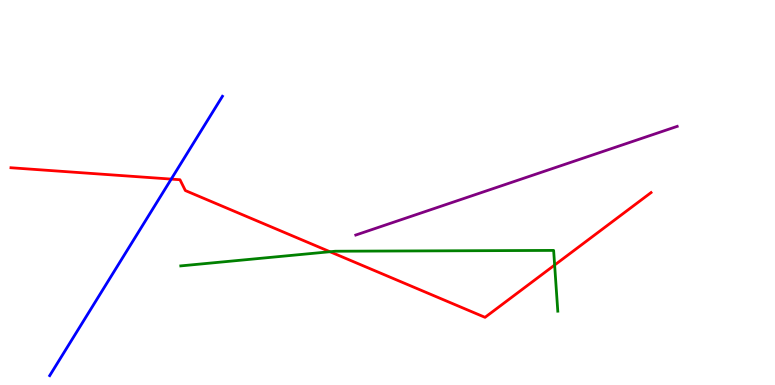[{'lines': ['blue', 'red'], 'intersections': [{'x': 2.21, 'y': 5.35}]}, {'lines': ['green', 'red'], 'intersections': [{'x': 4.26, 'y': 3.46}, {'x': 7.16, 'y': 3.12}]}, {'lines': ['purple', 'red'], 'intersections': []}, {'lines': ['blue', 'green'], 'intersections': []}, {'lines': ['blue', 'purple'], 'intersections': []}, {'lines': ['green', 'purple'], 'intersections': []}]